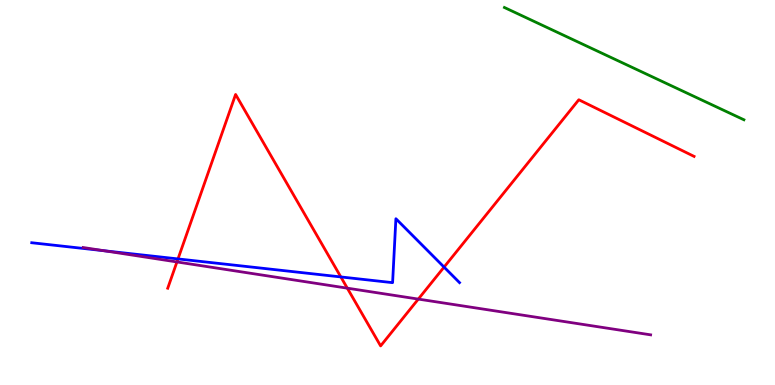[{'lines': ['blue', 'red'], 'intersections': [{'x': 2.3, 'y': 3.27}, {'x': 4.4, 'y': 2.81}, {'x': 5.73, 'y': 3.06}]}, {'lines': ['green', 'red'], 'intersections': []}, {'lines': ['purple', 'red'], 'intersections': [{'x': 2.28, 'y': 3.2}, {'x': 4.48, 'y': 2.52}, {'x': 5.4, 'y': 2.23}]}, {'lines': ['blue', 'green'], 'intersections': []}, {'lines': ['blue', 'purple'], 'intersections': [{'x': 1.35, 'y': 3.49}]}, {'lines': ['green', 'purple'], 'intersections': []}]